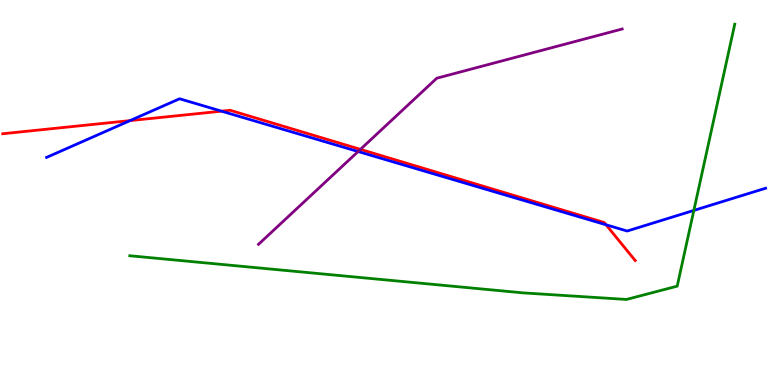[{'lines': ['blue', 'red'], 'intersections': [{'x': 1.68, 'y': 6.87}, {'x': 2.86, 'y': 7.11}, {'x': 7.82, 'y': 4.16}]}, {'lines': ['green', 'red'], 'intersections': []}, {'lines': ['purple', 'red'], 'intersections': [{'x': 4.65, 'y': 6.12}]}, {'lines': ['blue', 'green'], 'intersections': [{'x': 8.95, 'y': 4.53}]}, {'lines': ['blue', 'purple'], 'intersections': [{'x': 4.62, 'y': 6.06}]}, {'lines': ['green', 'purple'], 'intersections': []}]